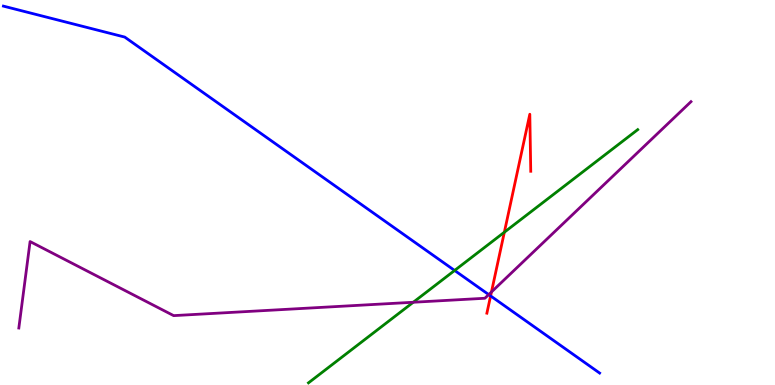[{'lines': ['blue', 'red'], 'intersections': [{'x': 6.33, 'y': 2.31}]}, {'lines': ['green', 'red'], 'intersections': [{'x': 6.51, 'y': 3.97}]}, {'lines': ['purple', 'red'], 'intersections': [{'x': 6.34, 'y': 2.42}]}, {'lines': ['blue', 'green'], 'intersections': [{'x': 5.87, 'y': 2.97}]}, {'lines': ['blue', 'purple'], 'intersections': [{'x': 6.31, 'y': 2.35}]}, {'lines': ['green', 'purple'], 'intersections': [{'x': 5.33, 'y': 2.15}]}]